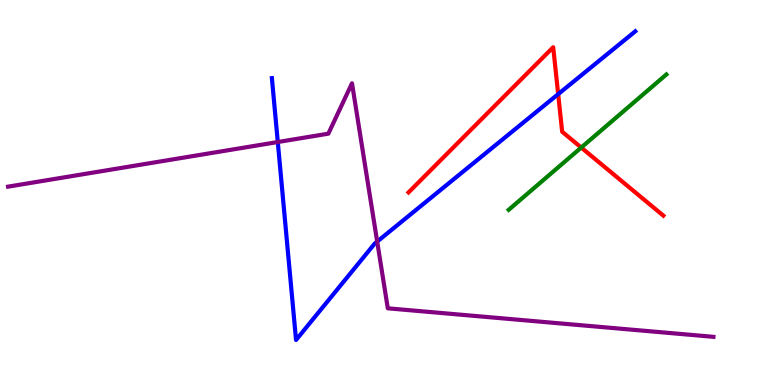[{'lines': ['blue', 'red'], 'intersections': [{'x': 7.2, 'y': 7.55}]}, {'lines': ['green', 'red'], 'intersections': [{'x': 7.5, 'y': 6.17}]}, {'lines': ['purple', 'red'], 'intersections': []}, {'lines': ['blue', 'green'], 'intersections': []}, {'lines': ['blue', 'purple'], 'intersections': [{'x': 3.58, 'y': 6.31}, {'x': 4.87, 'y': 3.73}]}, {'lines': ['green', 'purple'], 'intersections': []}]